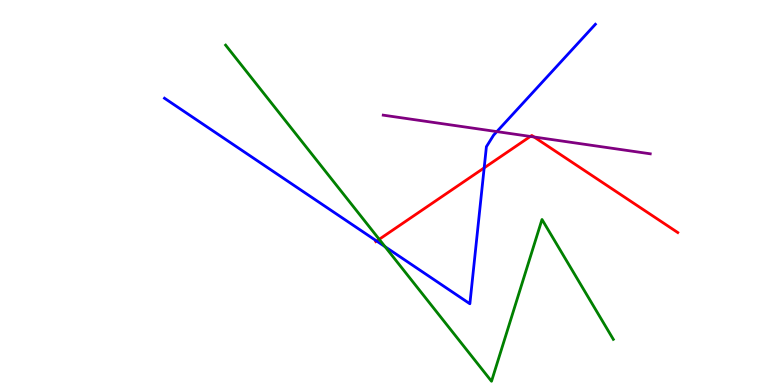[{'lines': ['blue', 'red'], 'intersections': [{'x': 4.86, 'y': 3.74}, {'x': 6.25, 'y': 5.64}]}, {'lines': ['green', 'red'], 'intersections': [{'x': 4.89, 'y': 3.78}]}, {'lines': ['purple', 'red'], 'intersections': [{'x': 6.84, 'y': 6.46}, {'x': 6.89, 'y': 6.44}]}, {'lines': ['blue', 'green'], 'intersections': [{'x': 4.97, 'y': 3.59}]}, {'lines': ['blue', 'purple'], 'intersections': [{'x': 6.41, 'y': 6.58}]}, {'lines': ['green', 'purple'], 'intersections': []}]